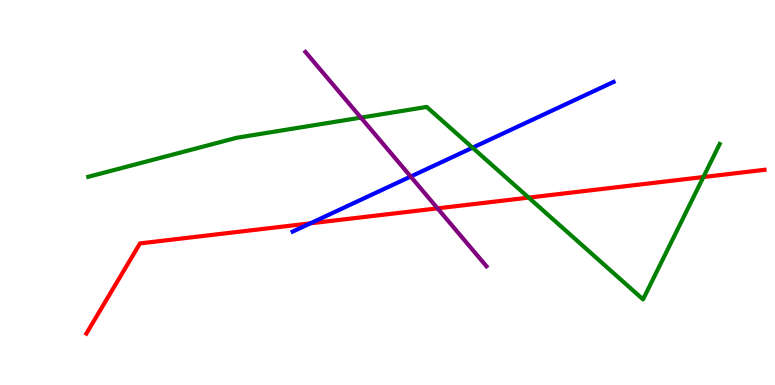[{'lines': ['blue', 'red'], 'intersections': [{'x': 4.0, 'y': 4.2}]}, {'lines': ['green', 'red'], 'intersections': [{'x': 6.82, 'y': 4.87}, {'x': 9.08, 'y': 5.4}]}, {'lines': ['purple', 'red'], 'intersections': [{'x': 5.65, 'y': 4.59}]}, {'lines': ['blue', 'green'], 'intersections': [{'x': 6.1, 'y': 6.16}]}, {'lines': ['blue', 'purple'], 'intersections': [{'x': 5.3, 'y': 5.41}]}, {'lines': ['green', 'purple'], 'intersections': [{'x': 4.66, 'y': 6.94}]}]